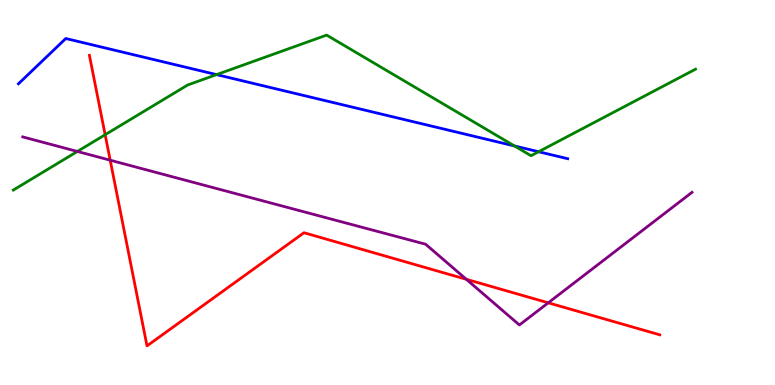[{'lines': ['blue', 'red'], 'intersections': []}, {'lines': ['green', 'red'], 'intersections': [{'x': 1.36, 'y': 6.5}]}, {'lines': ['purple', 'red'], 'intersections': [{'x': 1.42, 'y': 5.84}, {'x': 6.02, 'y': 2.75}, {'x': 7.07, 'y': 2.13}]}, {'lines': ['blue', 'green'], 'intersections': [{'x': 2.79, 'y': 8.06}, {'x': 6.64, 'y': 6.21}, {'x': 6.95, 'y': 6.06}]}, {'lines': ['blue', 'purple'], 'intersections': []}, {'lines': ['green', 'purple'], 'intersections': [{'x': 0.998, 'y': 6.07}]}]